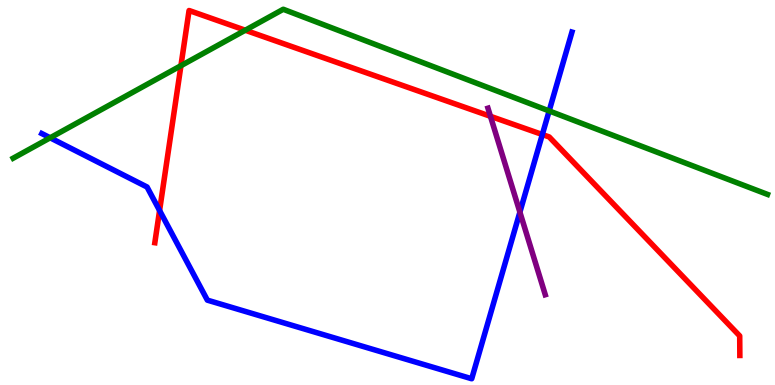[{'lines': ['blue', 'red'], 'intersections': [{'x': 2.06, 'y': 4.53}, {'x': 7.0, 'y': 6.51}]}, {'lines': ['green', 'red'], 'intersections': [{'x': 2.33, 'y': 8.29}, {'x': 3.16, 'y': 9.21}]}, {'lines': ['purple', 'red'], 'intersections': [{'x': 6.33, 'y': 6.98}]}, {'lines': ['blue', 'green'], 'intersections': [{'x': 0.647, 'y': 6.42}, {'x': 7.09, 'y': 7.12}]}, {'lines': ['blue', 'purple'], 'intersections': [{'x': 6.71, 'y': 4.49}]}, {'lines': ['green', 'purple'], 'intersections': []}]